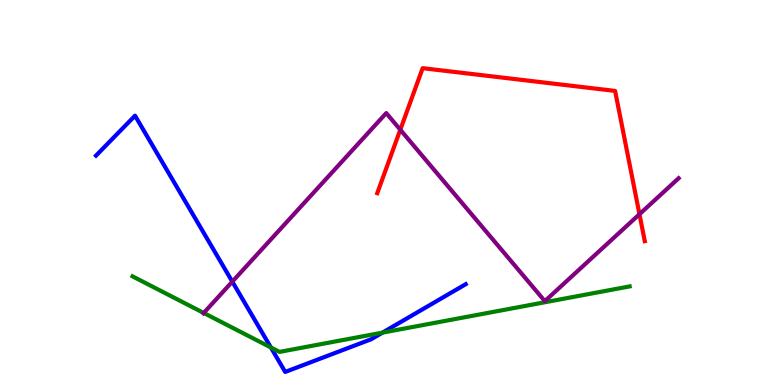[{'lines': ['blue', 'red'], 'intersections': []}, {'lines': ['green', 'red'], 'intersections': []}, {'lines': ['purple', 'red'], 'intersections': [{'x': 5.17, 'y': 6.63}, {'x': 8.25, 'y': 4.44}]}, {'lines': ['blue', 'green'], 'intersections': [{'x': 3.5, 'y': 0.974}, {'x': 4.94, 'y': 1.36}]}, {'lines': ['blue', 'purple'], 'intersections': [{'x': 3.0, 'y': 2.68}]}, {'lines': ['green', 'purple'], 'intersections': [{'x': 2.63, 'y': 1.87}]}]